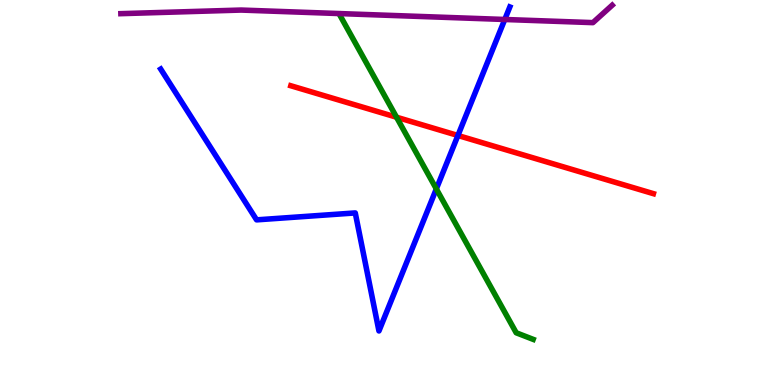[{'lines': ['blue', 'red'], 'intersections': [{'x': 5.91, 'y': 6.48}]}, {'lines': ['green', 'red'], 'intersections': [{'x': 5.12, 'y': 6.96}]}, {'lines': ['purple', 'red'], 'intersections': []}, {'lines': ['blue', 'green'], 'intersections': [{'x': 5.63, 'y': 5.09}]}, {'lines': ['blue', 'purple'], 'intersections': [{'x': 6.51, 'y': 9.49}]}, {'lines': ['green', 'purple'], 'intersections': []}]